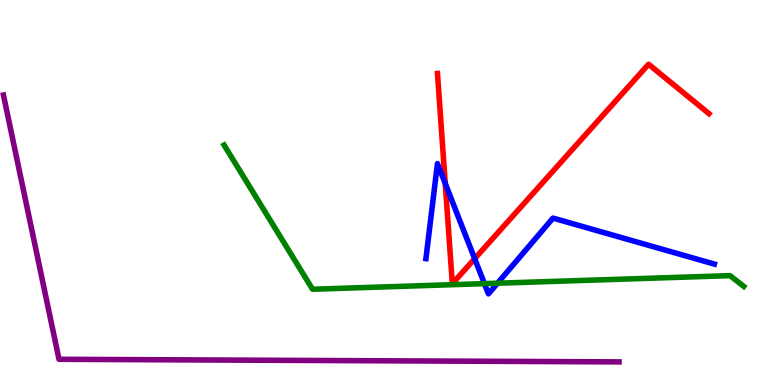[{'lines': ['blue', 'red'], 'intersections': [{'x': 5.75, 'y': 5.24}, {'x': 6.12, 'y': 3.28}]}, {'lines': ['green', 'red'], 'intersections': []}, {'lines': ['purple', 'red'], 'intersections': []}, {'lines': ['blue', 'green'], 'intersections': [{'x': 6.25, 'y': 2.63}, {'x': 6.42, 'y': 2.64}]}, {'lines': ['blue', 'purple'], 'intersections': []}, {'lines': ['green', 'purple'], 'intersections': []}]